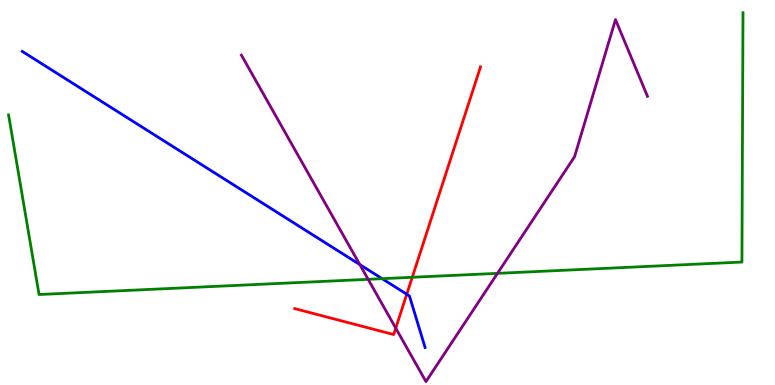[{'lines': ['blue', 'red'], 'intersections': [{'x': 5.25, 'y': 2.36}]}, {'lines': ['green', 'red'], 'intersections': [{'x': 5.32, 'y': 2.8}]}, {'lines': ['purple', 'red'], 'intersections': [{'x': 5.11, 'y': 1.48}]}, {'lines': ['blue', 'green'], 'intersections': [{'x': 4.93, 'y': 2.76}]}, {'lines': ['blue', 'purple'], 'intersections': [{'x': 4.64, 'y': 3.13}]}, {'lines': ['green', 'purple'], 'intersections': [{'x': 4.75, 'y': 2.74}, {'x': 6.42, 'y': 2.9}]}]